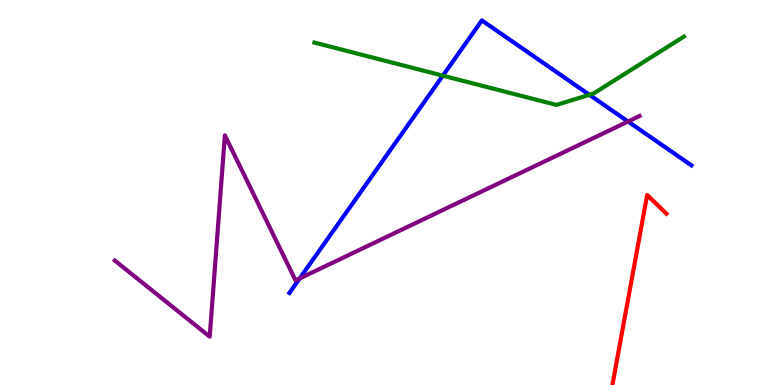[{'lines': ['blue', 'red'], 'intersections': []}, {'lines': ['green', 'red'], 'intersections': []}, {'lines': ['purple', 'red'], 'intersections': []}, {'lines': ['blue', 'green'], 'intersections': [{'x': 5.71, 'y': 8.03}, {'x': 7.6, 'y': 7.54}]}, {'lines': ['blue', 'purple'], 'intersections': [{'x': 3.87, 'y': 2.77}, {'x': 8.1, 'y': 6.84}]}, {'lines': ['green', 'purple'], 'intersections': []}]